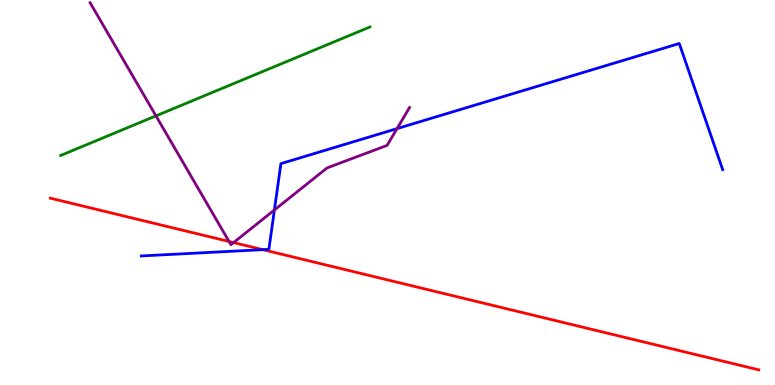[{'lines': ['blue', 'red'], 'intersections': [{'x': 3.39, 'y': 3.52}]}, {'lines': ['green', 'red'], 'intersections': []}, {'lines': ['purple', 'red'], 'intersections': [{'x': 2.96, 'y': 3.73}, {'x': 3.01, 'y': 3.7}]}, {'lines': ['blue', 'green'], 'intersections': []}, {'lines': ['blue', 'purple'], 'intersections': [{'x': 3.54, 'y': 4.55}, {'x': 5.12, 'y': 6.66}]}, {'lines': ['green', 'purple'], 'intersections': [{'x': 2.01, 'y': 6.99}]}]